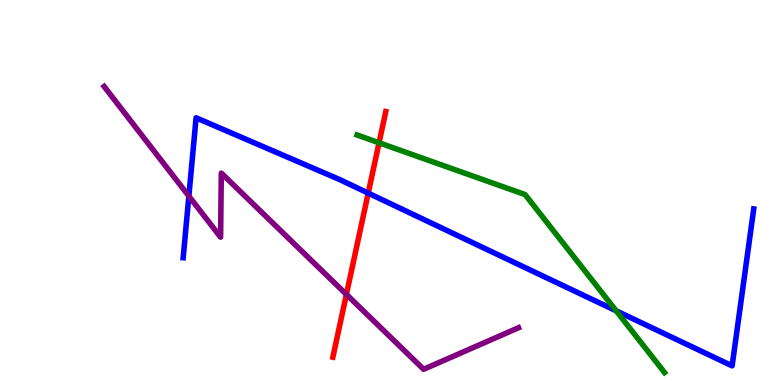[{'lines': ['blue', 'red'], 'intersections': [{'x': 4.75, 'y': 4.98}]}, {'lines': ['green', 'red'], 'intersections': [{'x': 4.89, 'y': 6.29}]}, {'lines': ['purple', 'red'], 'intersections': [{'x': 4.47, 'y': 2.35}]}, {'lines': ['blue', 'green'], 'intersections': [{'x': 7.95, 'y': 1.93}]}, {'lines': ['blue', 'purple'], 'intersections': [{'x': 2.44, 'y': 4.91}]}, {'lines': ['green', 'purple'], 'intersections': []}]